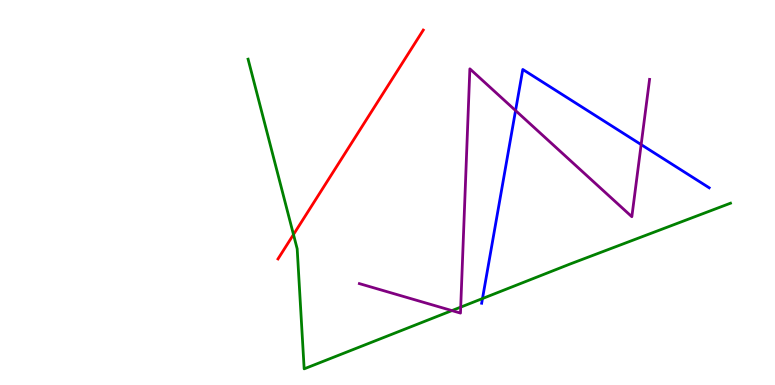[{'lines': ['blue', 'red'], 'intersections': []}, {'lines': ['green', 'red'], 'intersections': [{'x': 3.79, 'y': 3.91}]}, {'lines': ['purple', 'red'], 'intersections': []}, {'lines': ['blue', 'green'], 'intersections': [{'x': 6.23, 'y': 2.25}]}, {'lines': ['blue', 'purple'], 'intersections': [{'x': 6.65, 'y': 7.13}, {'x': 8.27, 'y': 6.24}]}, {'lines': ['green', 'purple'], 'intersections': [{'x': 5.83, 'y': 1.93}, {'x': 5.94, 'y': 2.02}]}]